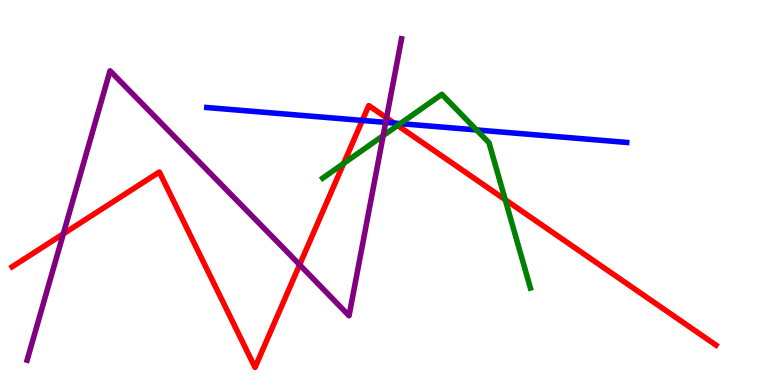[{'lines': ['blue', 'red'], 'intersections': [{'x': 4.68, 'y': 6.87}, {'x': 5.09, 'y': 6.8}]}, {'lines': ['green', 'red'], 'intersections': [{'x': 4.43, 'y': 5.76}, {'x': 5.13, 'y': 6.74}, {'x': 6.52, 'y': 4.81}]}, {'lines': ['purple', 'red'], 'intersections': [{'x': 0.817, 'y': 3.93}, {'x': 3.87, 'y': 3.12}, {'x': 4.99, 'y': 6.94}]}, {'lines': ['blue', 'green'], 'intersections': [{'x': 5.16, 'y': 6.79}, {'x': 6.15, 'y': 6.62}]}, {'lines': ['blue', 'purple'], 'intersections': [{'x': 4.98, 'y': 6.82}]}, {'lines': ['green', 'purple'], 'intersections': [{'x': 4.94, 'y': 6.48}]}]